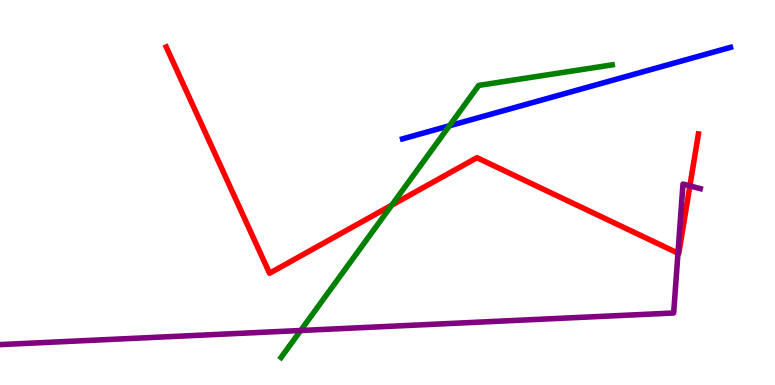[{'lines': ['blue', 'red'], 'intersections': []}, {'lines': ['green', 'red'], 'intersections': [{'x': 5.05, 'y': 4.67}]}, {'lines': ['purple', 'red'], 'intersections': [{'x': 8.75, 'y': 3.42}, {'x': 8.9, 'y': 5.17}]}, {'lines': ['blue', 'green'], 'intersections': [{'x': 5.8, 'y': 6.73}]}, {'lines': ['blue', 'purple'], 'intersections': []}, {'lines': ['green', 'purple'], 'intersections': [{'x': 3.88, 'y': 1.42}]}]